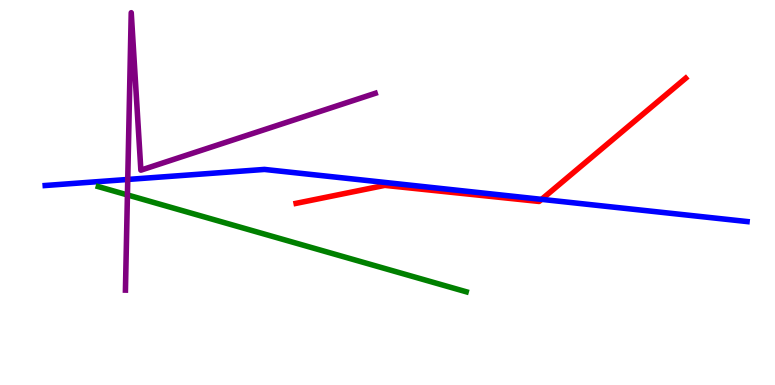[{'lines': ['blue', 'red'], 'intersections': [{'x': 6.99, 'y': 4.82}]}, {'lines': ['green', 'red'], 'intersections': []}, {'lines': ['purple', 'red'], 'intersections': []}, {'lines': ['blue', 'green'], 'intersections': []}, {'lines': ['blue', 'purple'], 'intersections': [{'x': 1.65, 'y': 5.34}]}, {'lines': ['green', 'purple'], 'intersections': [{'x': 1.64, 'y': 4.94}]}]